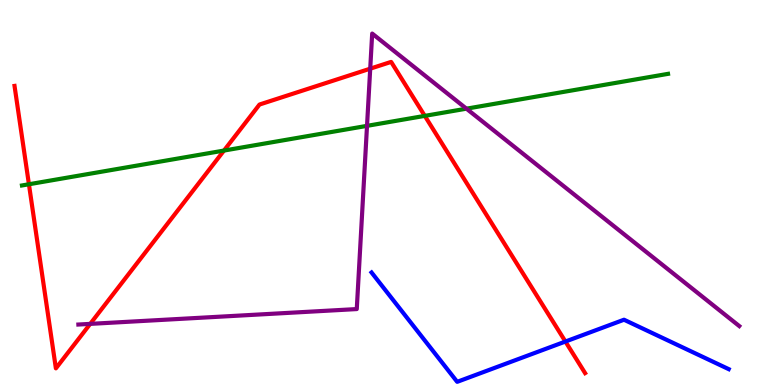[{'lines': ['blue', 'red'], 'intersections': [{'x': 7.3, 'y': 1.13}]}, {'lines': ['green', 'red'], 'intersections': [{'x': 0.373, 'y': 5.21}, {'x': 2.89, 'y': 6.09}, {'x': 5.48, 'y': 6.99}]}, {'lines': ['purple', 'red'], 'intersections': [{'x': 1.16, 'y': 1.59}, {'x': 4.78, 'y': 8.22}]}, {'lines': ['blue', 'green'], 'intersections': []}, {'lines': ['blue', 'purple'], 'intersections': []}, {'lines': ['green', 'purple'], 'intersections': [{'x': 4.74, 'y': 6.73}, {'x': 6.02, 'y': 7.18}]}]